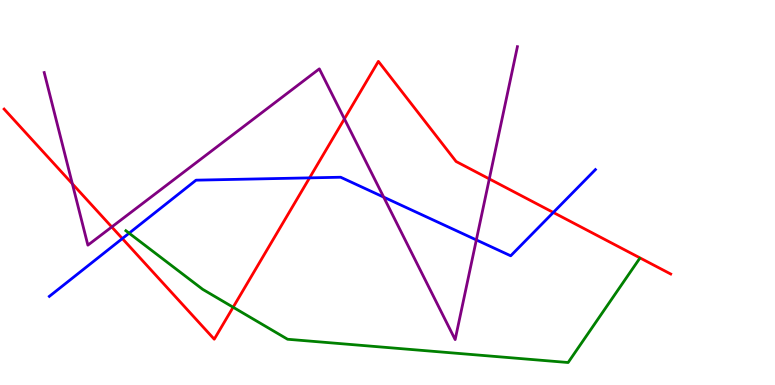[{'lines': ['blue', 'red'], 'intersections': [{'x': 1.58, 'y': 3.8}, {'x': 3.99, 'y': 5.38}, {'x': 7.14, 'y': 4.48}]}, {'lines': ['green', 'red'], 'intersections': [{'x': 3.01, 'y': 2.02}]}, {'lines': ['purple', 'red'], 'intersections': [{'x': 0.934, 'y': 5.23}, {'x': 1.44, 'y': 4.1}, {'x': 4.44, 'y': 6.91}, {'x': 6.31, 'y': 5.35}]}, {'lines': ['blue', 'green'], 'intersections': [{'x': 1.67, 'y': 3.94}]}, {'lines': ['blue', 'purple'], 'intersections': [{'x': 4.95, 'y': 4.88}, {'x': 6.15, 'y': 3.77}]}, {'lines': ['green', 'purple'], 'intersections': []}]